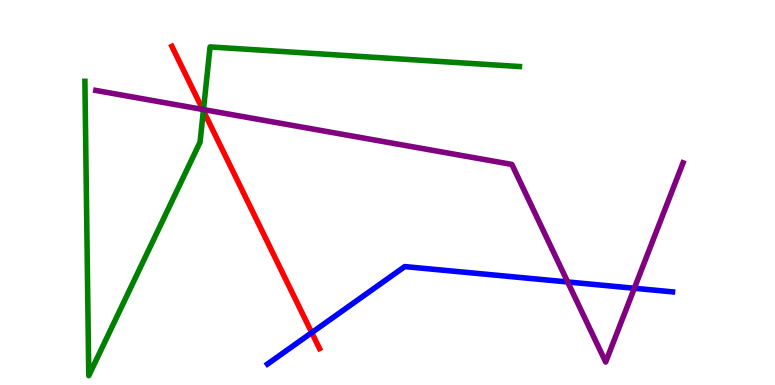[{'lines': ['blue', 'red'], 'intersections': [{'x': 4.02, 'y': 1.36}]}, {'lines': ['green', 'red'], 'intersections': [{'x': 2.62, 'y': 7.12}]}, {'lines': ['purple', 'red'], 'intersections': [{'x': 2.62, 'y': 7.16}]}, {'lines': ['blue', 'green'], 'intersections': []}, {'lines': ['blue', 'purple'], 'intersections': [{'x': 7.32, 'y': 2.68}, {'x': 8.19, 'y': 2.51}]}, {'lines': ['green', 'purple'], 'intersections': [{'x': 2.63, 'y': 7.15}]}]